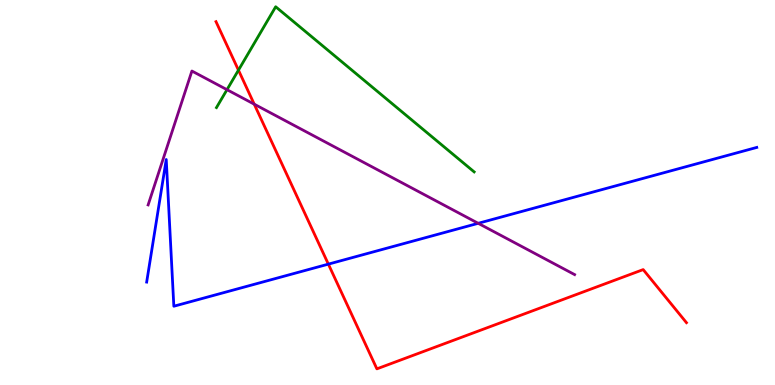[{'lines': ['blue', 'red'], 'intersections': [{'x': 4.24, 'y': 3.14}]}, {'lines': ['green', 'red'], 'intersections': [{'x': 3.08, 'y': 8.18}]}, {'lines': ['purple', 'red'], 'intersections': [{'x': 3.28, 'y': 7.29}]}, {'lines': ['blue', 'green'], 'intersections': []}, {'lines': ['blue', 'purple'], 'intersections': [{'x': 6.17, 'y': 4.2}]}, {'lines': ['green', 'purple'], 'intersections': [{'x': 2.93, 'y': 7.67}]}]